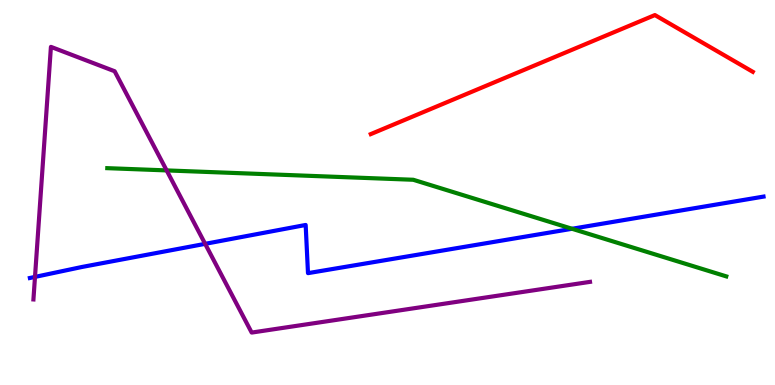[{'lines': ['blue', 'red'], 'intersections': []}, {'lines': ['green', 'red'], 'intersections': []}, {'lines': ['purple', 'red'], 'intersections': []}, {'lines': ['blue', 'green'], 'intersections': [{'x': 7.38, 'y': 4.06}]}, {'lines': ['blue', 'purple'], 'intersections': [{'x': 0.452, 'y': 2.81}, {'x': 2.65, 'y': 3.67}]}, {'lines': ['green', 'purple'], 'intersections': [{'x': 2.15, 'y': 5.57}]}]